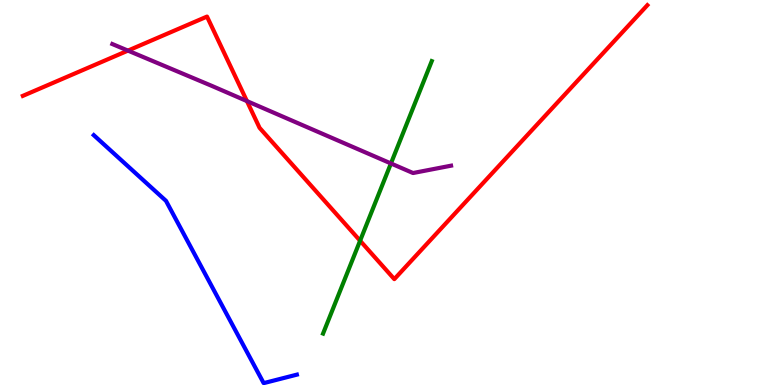[{'lines': ['blue', 'red'], 'intersections': []}, {'lines': ['green', 'red'], 'intersections': [{'x': 4.65, 'y': 3.75}]}, {'lines': ['purple', 'red'], 'intersections': [{'x': 1.65, 'y': 8.69}, {'x': 3.19, 'y': 7.37}]}, {'lines': ['blue', 'green'], 'intersections': []}, {'lines': ['blue', 'purple'], 'intersections': []}, {'lines': ['green', 'purple'], 'intersections': [{'x': 5.04, 'y': 5.75}]}]